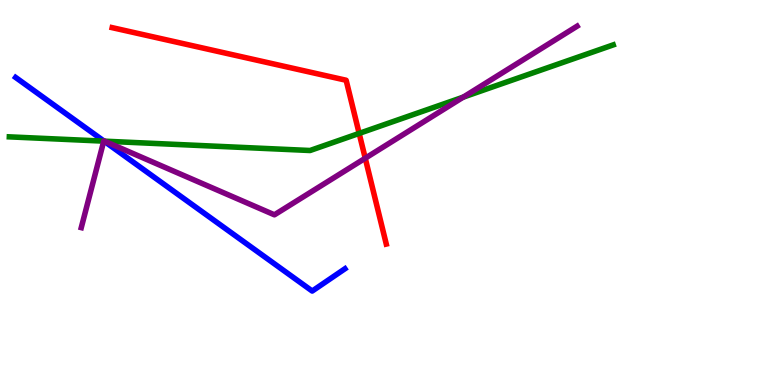[{'lines': ['blue', 'red'], 'intersections': []}, {'lines': ['green', 'red'], 'intersections': [{'x': 4.63, 'y': 6.54}]}, {'lines': ['purple', 'red'], 'intersections': [{'x': 4.71, 'y': 5.89}]}, {'lines': ['blue', 'green'], 'intersections': [{'x': 1.34, 'y': 6.33}]}, {'lines': ['blue', 'purple'], 'intersections': [{'x': 1.34, 'y': 6.34}]}, {'lines': ['green', 'purple'], 'intersections': [{'x': 1.34, 'y': 6.33}, {'x': 1.35, 'y': 6.33}, {'x': 5.98, 'y': 7.48}]}]